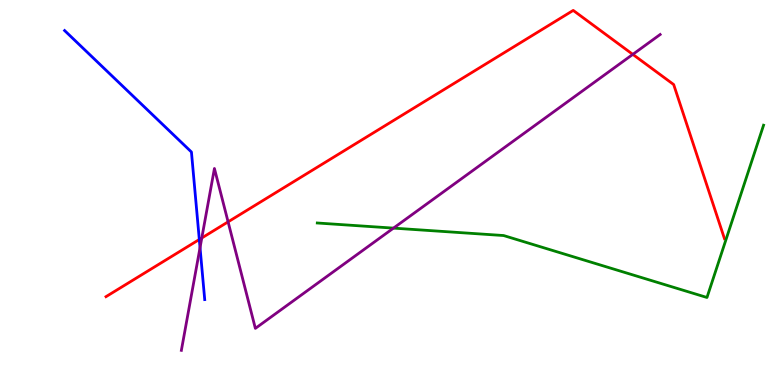[{'lines': ['blue', 'red'], 'intersections': [{'x': 2.57, 'y': 3.78}]}, {'lines': ['green', 'red'], 'intersections': []}, {'lines': ['purple', 'red'], 'intersections': [{'x': 2.6, 'y': 3.82}, {'x': 2.94, 'y': 4.24}, {'x': 8.17, 'y': 8.59}]}, {'lines': ['blue', 'green'], 'intersections': []}, {'lines': ['blue', 'purple'], 'intersections': [{'x': 2.58, 'y': 3.57}]}, {'lines': ['green', 'purple'], 'intersections': [{'x': 5.08, 'y': 4.07}]}]